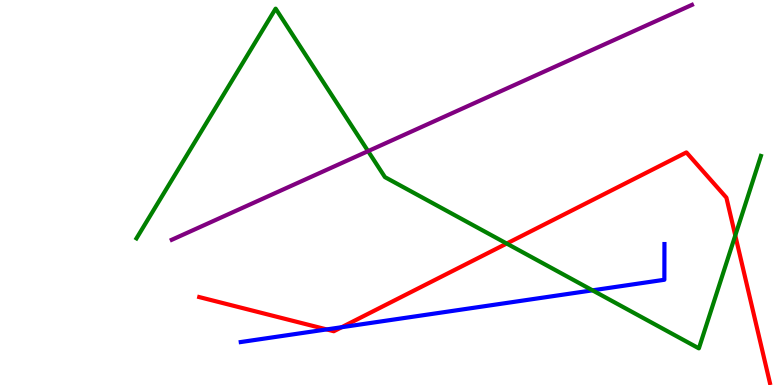[{'lines': ['blue', 'red'], 'intersections': [{'x': 4.21, 'y': 1.44}, {'x': 4.41, 'y': 1.5}]}, {'lines': ['green', 'red'], 'intersections': [{'x': 6.54, 'y': 3.67}, {'x': 9.49, 'y': 3.88}]}, {'lines': ['purple', 'red'], 'intersections': []}, {'lines': ['blue', 'green'], 'intersections': [{'x': 7.65, 'y': 2.46}]}, {'lines': ['blue', 'purple'], 'intersections': []}, {'lines': ['green', 'purple'], 'intersections': [{'x': 4.75, 'y': 6.07}]}]